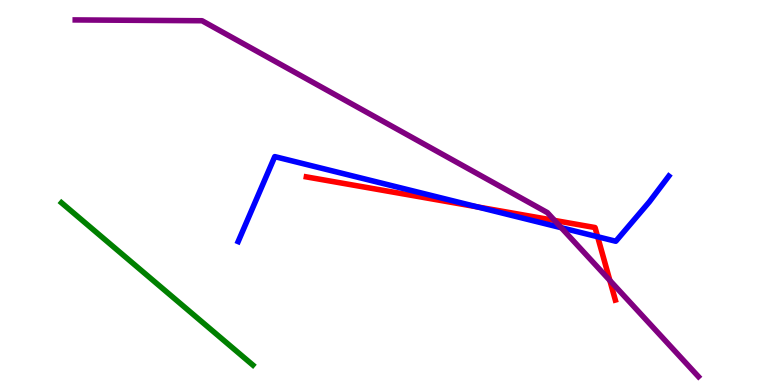[{'lines': ['blue', 'red'], 'intersections': [{'x': 6.16, 'y': 4.63}, {'x': 7.71, 'y': 3.85}]}, {'lines': ['green', 'red'], 'intersections': []}, {'lines': ['purple', 'red'], 'intersections': [{'x': 7.16, 'y': 4.27}, {'x': 7.87, 'y': 2.72}]}, {'lines': ['blue', 'green'], 'intersections': []}, {'lines': ['blue', 'purple'], 'intersections': [{'x': 7.24, 'y': 4.09}]}, {'lines': ['green', 'purple'], 'intersections': []}]